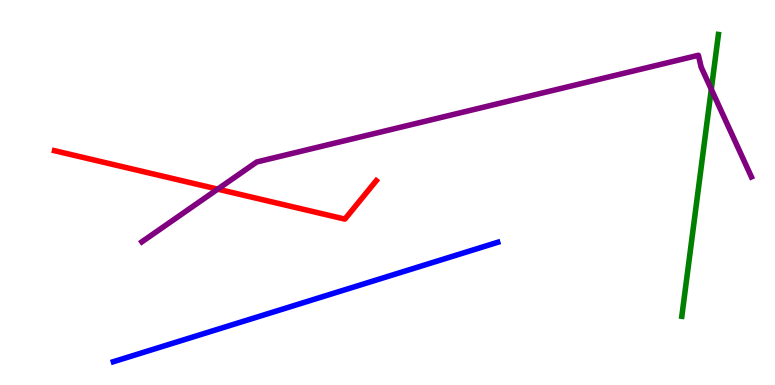[{'lines': ['blue', 'red'], 'intersections': []}, {'lines': ['green', 'red'], 'intersections': []}, {'lines': ['purple', 'red'], 'intersections': [{'x': 2.81, 'y': 5.09}]}, {'lines': ['blue', 'green'], 'intersections': []}, {'lines': ['blue', 'purple'], 'intersections': []}, {'lines': ['green', 'purple'], 'intersections': [{'x': 9.18, 'y': 7.68}]}]